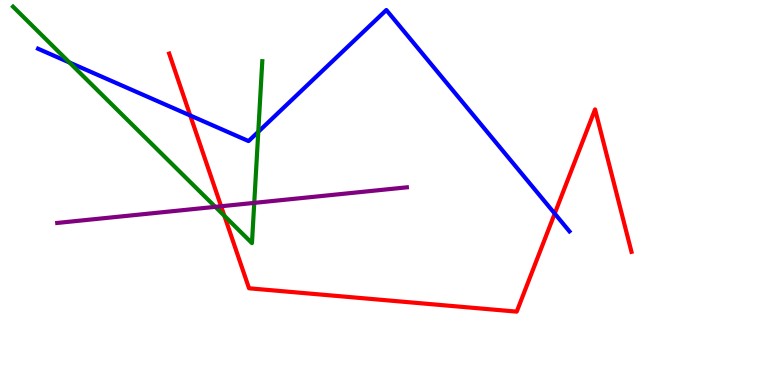[{'lines': ['blue', 'red'], 'intersections': [{'x': 2.45, 'y': 7.0}, {'x': 7.16, 'y': 4.45}]}, {'lines': ['green', 'red'], 'intersections': [{'x': 2.9, 'y': 4.39}]}, {'lines': ['purple', 'red'], 'intersections': [{'x': 2.85, 'y': 4.64}]}, {'lines': ['blue', 'green'], 'intersections': [{'x': 0.896, 'y': 8.38}, {'x': 3.33, 'y': 6.58}]}, {'lines': ['blue', 'purple'], 'intersections': []}, {'lines': ['green', 'purple'], 'intersections': [{'x': 2.78, 'y': 4.63}, {'x': 3.28, 'y': 4.73}]}]